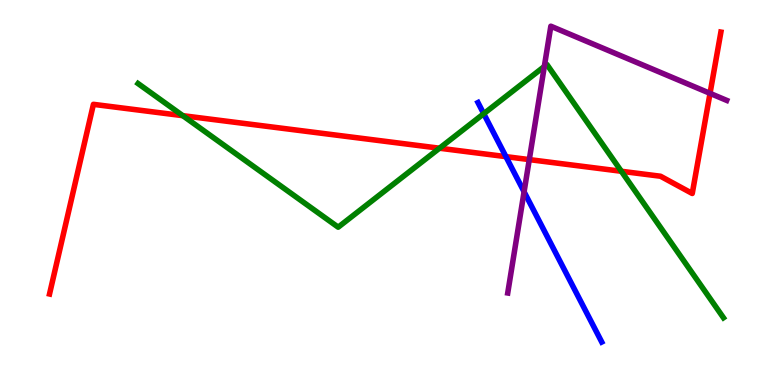[{'lines': ['blue', 'red'], 'intersections': [{'x': 6.53, 'y': 5.93}]}, {'lines': ['green', 'red'], 'intersections': [{'x': 2.36, 'y': 7.0}, {'x': 5.67, 'y': 6.15}, {'x': 8.02, 'y': 5.55}]}, {'lines': ['purple', 'red'], 'intersections': [{'x': 6.83, 'y': 5.85}, {'x': 9.16, 'y': 7.58}]}, {'lines': ['blue', 'green'], 'intersections': [{'x': 6.24, 'y': 7.05}]}, {'lines': ['blue', 'purple'], 'intersections': [{'x': 6.76, 'y': 5.02}]}, {'lines': ['green', 'purple'], 'intersections': [{'x': 7.02, 'y': 8.27}]}]